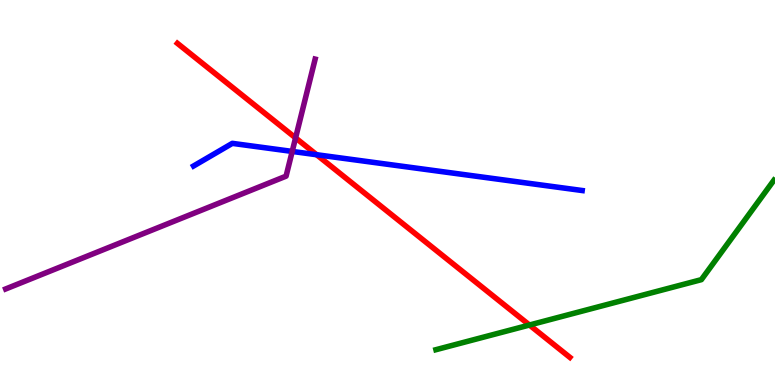[{'lines': ['blue', 'red'], 'intersections': [{'x': 4.09, 'y': 5.98}]}, {'lines': ['green', 'red'], 'intersections': [{'x': 6.83, 'y': 1.56}]}, {'lines': ['purple', 'red'], 'intersections': [{'x': 3.81, 'y': 6.42}]}, {'lines': ['blue', 'green'], 'intersections': []}, {'lines': ['blue', 'purple'], 'intersections': [{'x': 3.77, 'y': 6.07}]}, {'lines': ['green', 'purple'], 'intersections': []}]